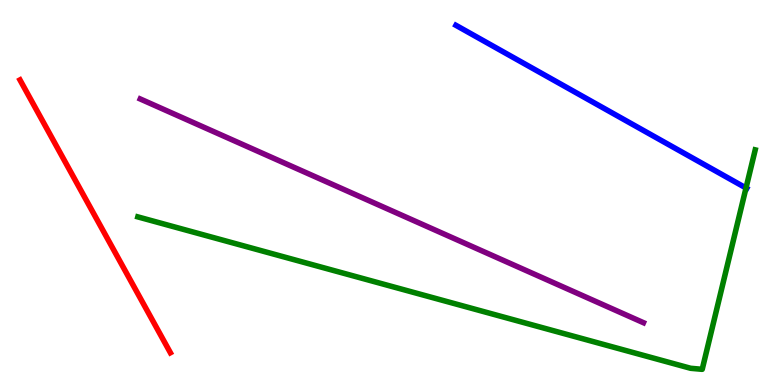[{'lines': ['blue', 'red'], 'intersections': []}, {'lines': ['green', 'red'], 'intersections': []}, {'lines': ['purple', 'red'], 'intersections': []}, {'lines': ['blue', 'green'], 'intersections': [{'x': 9.63, 'y': 5.12}]}, {'lines': ['blue', 'purple'], 'intersections': []}, {'lines': ['green', 'purple'], 'intersections': []}]